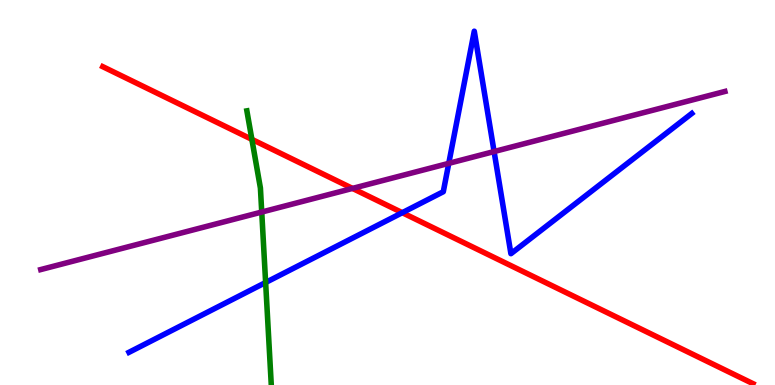[{'lines': ['blue', 'red'], 'intersections': [{'x': 5.19, 'y': 4.48}]}, {'lines': ['green', 'red'], 'intersections': [{'x': 3.25, 'y': 6.38}]}, {'lines': ['purple', 'red'], 'intersections': [{'x': 4.55, 'y': 5.11}]}, {'lines': ['blue', 'green'], 'intersections': [{'x': 3.43, 'y': 2.66}]}, {'lines': ['blue', 'purple'], 'intersections': [{'x': 5.79, 'y': 5.76}, {'x': 6.38, 'y': 6.06}]}, {'lines': ['green', 'purple'], 'intersections': [{'x': 3.38, 'y': 4.49}]}]